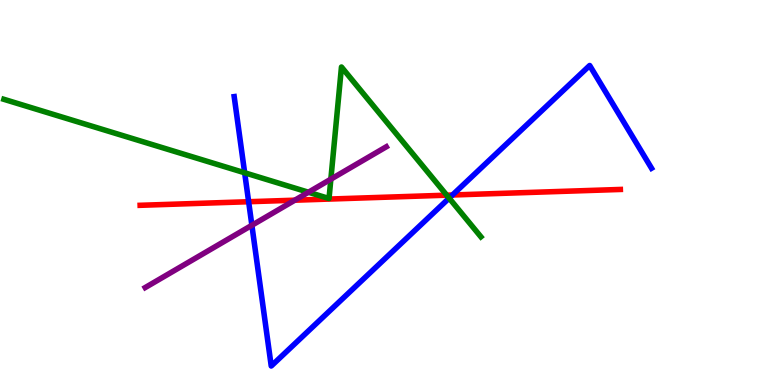[{'lines': ['blue', 'red'], 'intersections': [{'x': 3.21, 'y': 4.76}, {'x': 5.84, 'y': 4.94}]}, {'lines': ['green', 'red'], 'intersections': [{'x': 5.76, 'y': 4.93}]}, {'lines': ['purple', 'red'], 'intersections': [{'x': 3.8, 'y': 4.8}]}, {'lines': ['blue', 'green'], 'intersections': [{'x': 3.16, 'y': 5.51}, {'x': 5.8, 'y': 4.85}]}, {'lines': ['blue', 'purple'], 'intersections': [{'x': 3.25, 'y': 4.15}]}, {'lines': ['green', 'purple'], 'intersections': [{'x': 3.98, 'y': 5.01}, {'x': 4.27, 'y': 5.35}]}]